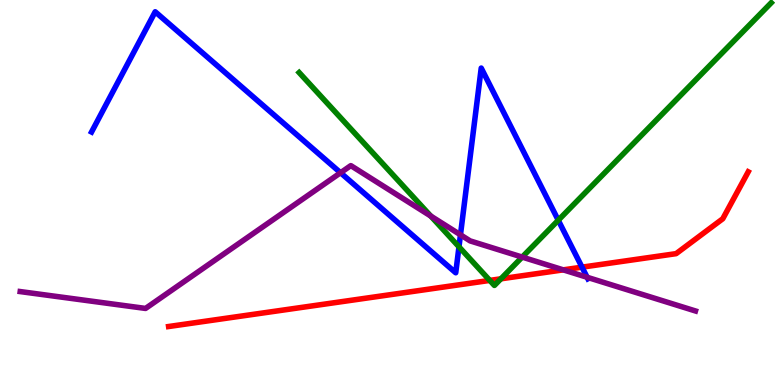[{'lines': ['blue', 'red'], 'intersections': [{'x': 7.51, 'y': 3.06}]}, {'lines': ['green', 'red'], 'intersections': [{'x': 6.32, 'y': 2.72}, {'x': 6.46, 'y': 2.76}]}, {'lines': ['purple', 'red'], 'intersections': [{'x': 7.27, 'y': 2.99}]}, {'lines': ['blue', 'green'], 'intersections': [{'x': 5.92, 'y': 3.59}, {'x': 7.2, 'y': 4.28}]}, {'lines': ['blue', 'purple'], 'intersections': [{'x': 4.39, 'y': 5.51}, {'x': 5.94, 'y': 3.9}, {'x': 7.58, 'y': 2.8}]}, {'lines': ['green', 'purple'], 'intersections': [{'x': 5.56, 'y': 4.39}, {'x': 6.74, 'y': 3.32}]}]